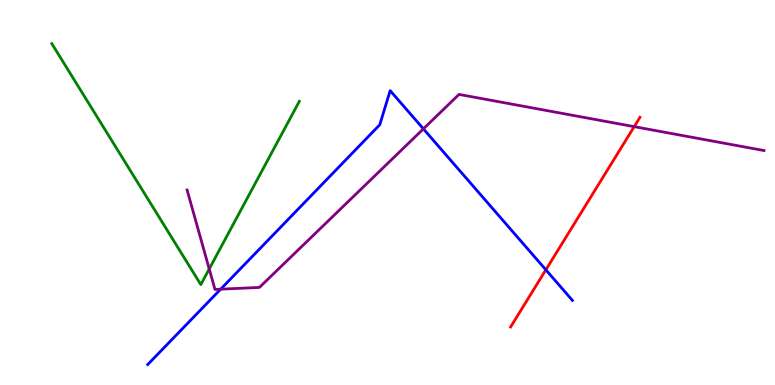[{'lines': ['blue', 'red'], 'intersections': [{'x': 7.04, 'y': 2.99}]}, {'lines': ['green', 'red'], 'intersections': []}, {'lines': ['purple', 'red'], 'intersections': [{'x': 8.18, 'y': 6.71}]}, {'lines': ['blue', 'green'], 'intersections': []}, {'lines': ['blue', 'purple'], 'intersections': [{'x': 2.85, 'y': 2.49}, {'x': 5.46, 'y': 6.65}]}, {'lines': ['green', 'purple'], 'intersections': [{'x': 2.7, 'y': 3.01}]}]